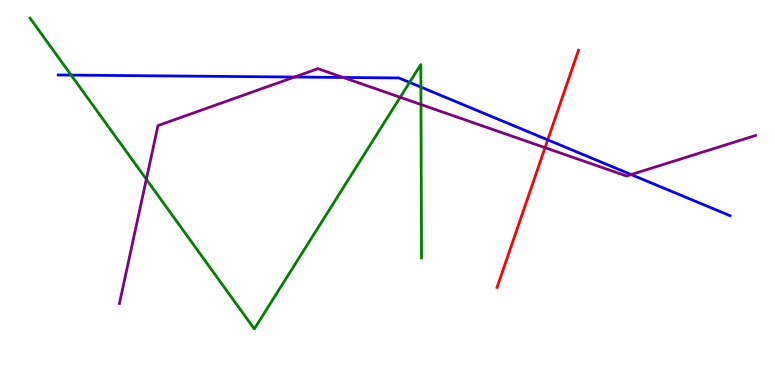[{'lines': ['blue', 'red'], 'intersections': [{'x': 7.07, 'y': 6.37}]}, {'lines': ['green', 'red'], 'intersections': []}, {'lines': ['purple', 'red'], 'intersections': [{'x': 7.03, 'y': 6.16}]}, {'lines': ['blue', 'green'], 'intersections': [{'x': 0.918, 'y': 8.05}, {'x': 5.28, 'y': 7.86}, {'x': 5.43, 'y': 7.74}]}, {'lines': ['blue', 'purple'], 'intersections': [{'x': 3.8, 'y': 8.0}, {'x': 4.43, 'y': 7.99}, {'x': 8.14, 'y': 5.47}]}, {'lines': ['green', 'purple'], 'intersections': [{'x': 1.89, 'y': 5.34}, {'x': 5.16, 'y': 7.47}, {'x': 5.43, 'y': 7.29}]}]